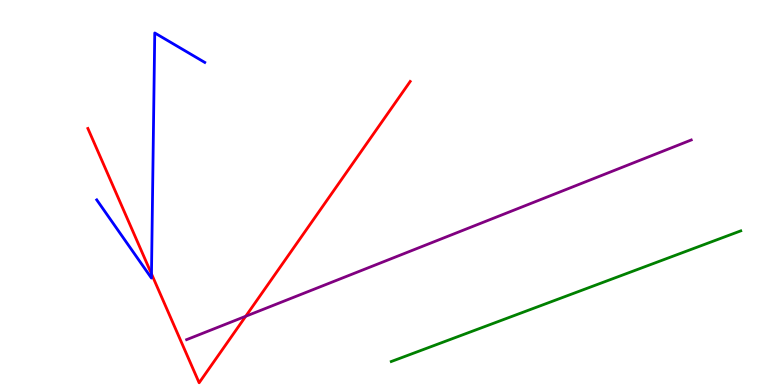[{'lines': ['blue', 'red'], 'intersections': [{'x': 1.95, 'y': 2.89}]}, {'lines': ['green', 'red'], 'intersections': []}, {'lines': ['purple', 'red'], 'intersections': [{'x': 3.17, 'y': 1.79}]}, {'lines': ['blue', 'green'], 'intersections': []}, {'lines': ['blue', 'purple'], 'intersections': []}, {'lines': ['green', 'purple'], 'intersections': []}]